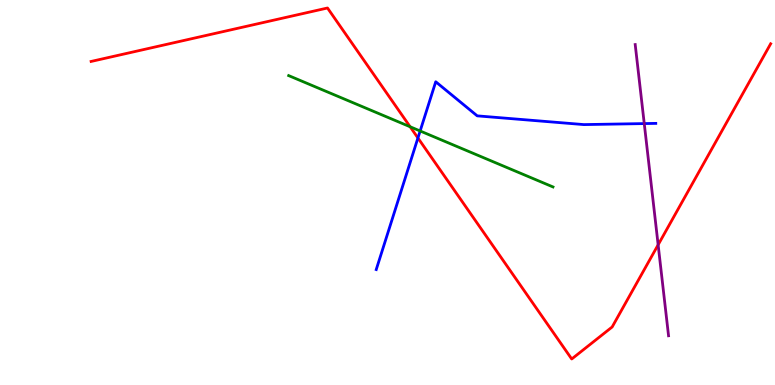[{'lines': ['blue', 'red'], 'intersections': [{'x': 5.39, 'y': 6.42}]}, {'lines': ['green', 'red'], 'intersections': [{'x': 5.29, 'y': 6.71}]}, {'lines': ['purple', 'red'], 'intersections': [{'x': 8.49, 'y': 3.64}]}, {'lines': ['blue', 'green'], 'intersections': [{'x': 5.42, 'y': 6.6}]}, {'lines': ['blue', 'purple'], 'intersections': [{'x': 8.31, 'y': 6.79}]}, {'lines': ['green', 'purple'], 'intersections': []}]